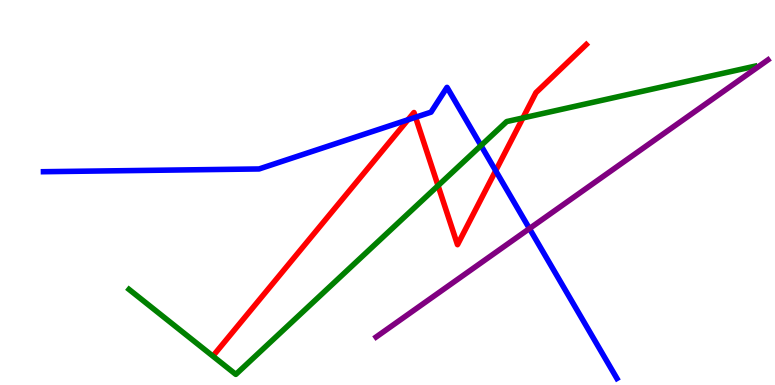[{'lines': ['blue', 'red'], 'intersections': [{'x': 5.26, 'y': 6.89}, {'x': 5.36, 'y': 6.95}, {'x': 6.4, 'y': 5.57}]}, {'lines': ['green', 'red'], 'intersections': [{'x': 5.65, 'y': 5.18}, {'x': 6.75, 'y': 6.94}]}, {'lines': ['purple', 'red'], 'intersections': []}, {'lines': ['blue', 'green'], 'intersections': [{'x': 6.21, 'y': 6.22}]}, {'lines': ['blue', 'purple'], 'intersections': [{'x': 6.83, 'y': 4.06}]}, {'lines': ['green', 'purple'], 'intersections': []}]